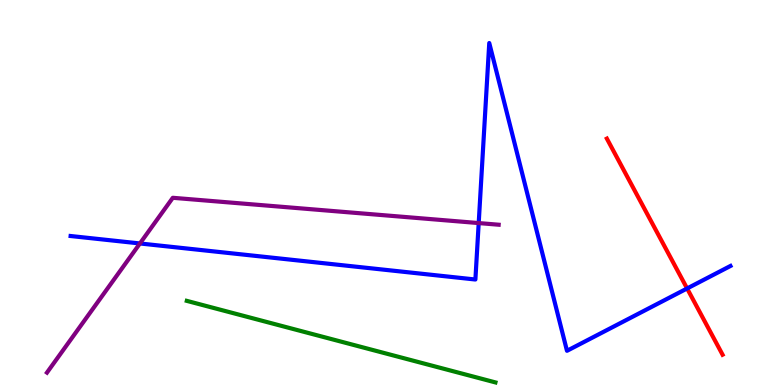[{'lines': ['blue', 'red'], 'intersections': [{'x': 8.87, 'y': 2.51}]}, {'lines': ['green', 'red'], 'intersections': []}, {'lines': ['purple', 'red'], 'intersections': []}, {'lines': ['blue', 'green'], 'intersections': []}, {'lines': ['blue', 'purple'], 'intersections': [{'x': 1.81, 'y': 3.68}, {'x': 6.18, 'y': 4.21}]}, {'lines': ['green', 'purple'], 'intersections': []}]